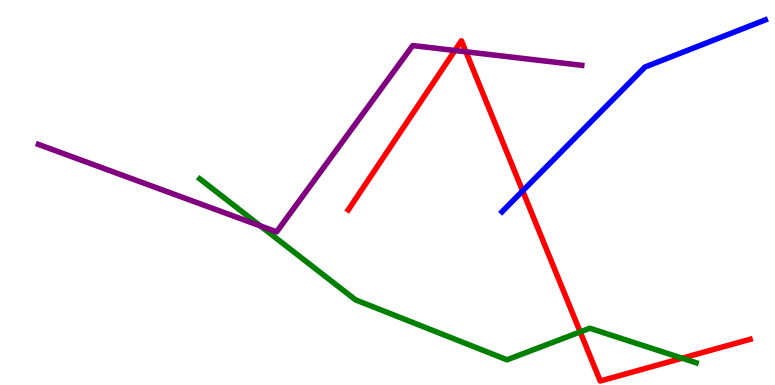[{'lines': ['blue', 'red'], 'intersections': [{'x': 6.74, 'y': 5.04}]}, {'lines': ['green', 'red'], 'intersections': [{'x': 7.49, 'y': 1.38}, {'x': 8.8, 'y': 0.696}]}, {'lines': ['purple', 'red'], 'intersections': [{'x': 5.87, 'y': 8.69}, {'x': 6.01, 'y': 8.66}]}, {'lines': ['blue', 'green'], 'intersections': []}, {'lines': ['blue', 'purple'], 'intersections': []}, {'lines': ['green', 'purple'], 'intersections': [{'x': 3.36, 'y': 4.13}]}]